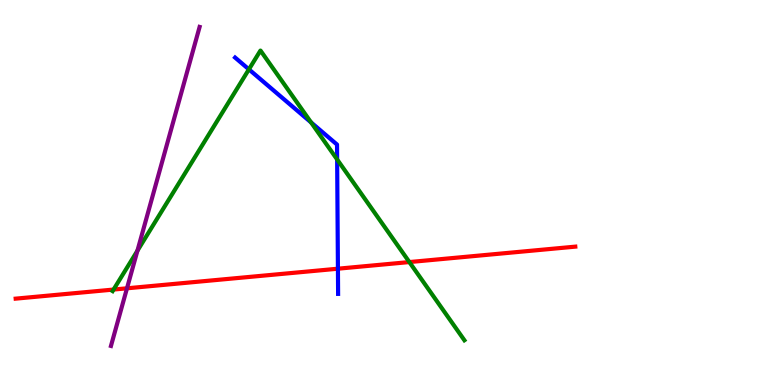[{'lines': ['blue', 'red'], 'intersections': [{'x': 4.36, 'y': 3.02}]}, {'lines': ['green', 'red'], 'intersections': [{'x': 1.47, 'y': 2.48}, {'x': 5.28, 'y': 3.19}]}, {'lines': ['purple', 'red'], 'intersections': [{'x': 1.64, 'y': 2.51}]}, {'lines': ['blue', 'green'], 'intersections': [{'x': 3.21, 'y': 8.2}, {'x': 4.01, 'y': 6.82}, {'x': 4.35, 'y': 5.86}]}, {'lines': ['blue', 'purple'], 'intersections': []}, {'lines': ['green', 'purple'], 'intersections': [{'x': 1.77, 'y': 3.49}]}]